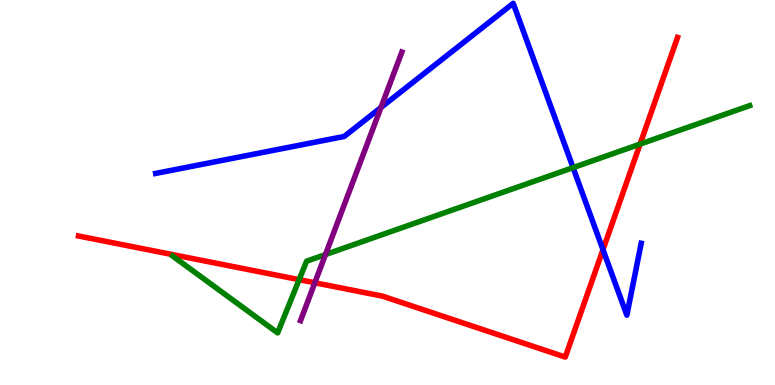[{'lines': ['blue', 'red'], 'intersections': [{'x': 7.78, 'y': 3.51}]}, {'lines': ['green', 'red'], 'intersections': [{'x': 3.86, 'y': 2.74}, {'x': 8.26, 'y': 6.26}]}, {'lines': ['purple', 'red'], 'intersections': [{'x': 4.06, 'y': 2.66}]}, {'lines': ['blue', 'green'], 'intersections': [{'x': 7.39, 'y': 5.65}]}, {'lines': ['blue', 'purple'], 'intersections': [{'x': 4.92, 'y': 7.21}]}, {'lines': ['green', 'purple'], 'intersections': [{'x': 4.2, 'y': 3.39}]}]